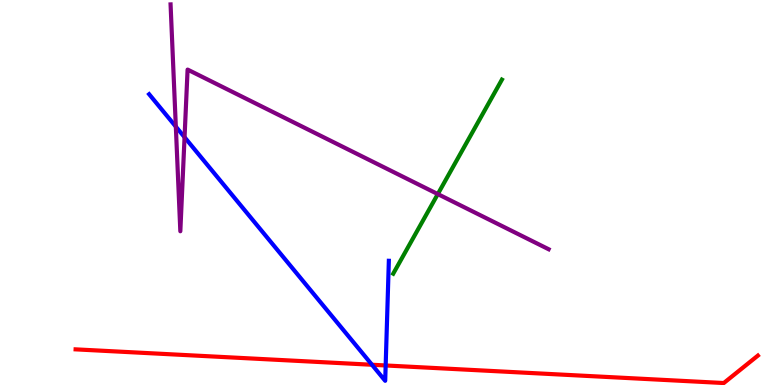[{'lines': ['blue', 'red'], 'intersections': [{'x': 4.8, 'y': 0.526}, {'x': 4.98, 'y': 0.507}]}, {'lines': ['green', 'red'], 'intersections': []}, {'lines': ['purple', 'red'], 'intersections': []}, {'lines': ['blue', 'green'], 'intersections': []}, {'lines': ['blue', 'purple'], 'intersections': [{'x': 2.27, 'y': 6.71}, {'x': 2.38, 'y': 6.44}]}, {'lines': ['green', 'purple'], 'intersections': [{'x': 5.65, 'y': 4.96}]}]